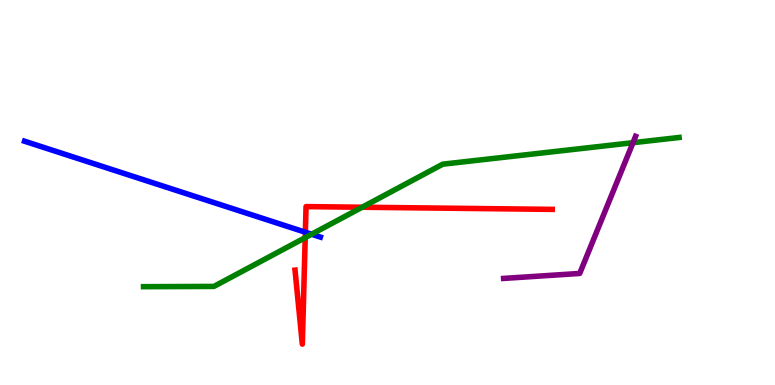[{'lines': ['blue', 'red'], 'intersections': [{'x': 3.94, 'y': 3.97}]}, {'lines': ['green', 'red'], 'intersections': [{'x': 3.94, 'y': 3.83}, {'x': 4.67, 'y': 4.62}]}, {'lines': ['purple', 'red'], 'intersections': []}, {'lines': ['blue', 'green'], 'intersections': [{'x': 4.02, 'y': 3.92}]}, {'lines': ['blue', 'purple'], 'intersections': []}, {'lines': ['green', 'purple'], 'intersections': [{'x': 8.17, 'y': 6.29}]}]